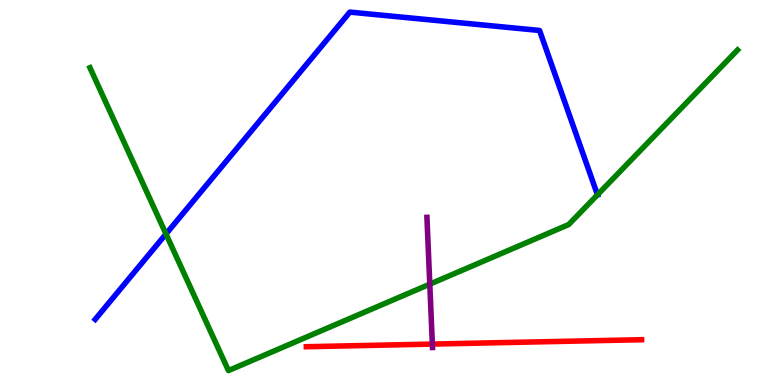[{'lines': ['blue', 'red'], 'intersections': []}, {'lines': ['green', 'red'], 'intersections': []}, {'lines': ['purple', 'red'], 'intersections': [{'x': 5.58, 'y': 1.06}]}, {'lines': ['blue', 'green'], 'intersections': [{'x': 2.14, 'y': 3.92}, {'x': 7.71, 'y': 4.94}]}, {'lines': ['blue', 'purple'], 'intersections': []}, {'lines': ['green', 'purple'], 'intersections': [{'x': 5.55, 'y': 2.62}]}]